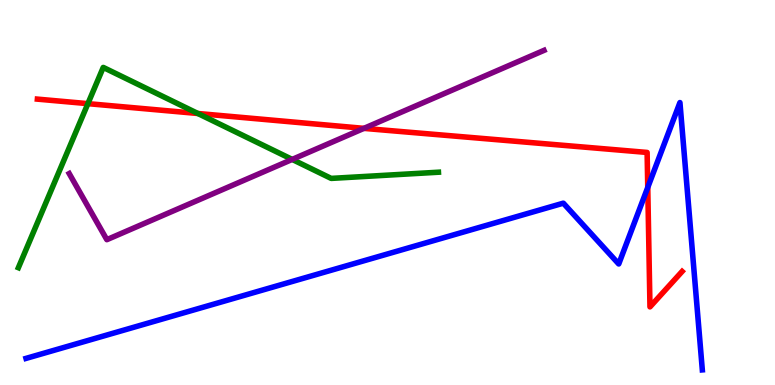[{'lines': ['blue', 'red'], 'intersections': [{'x': 8.36, 'y': 5.13}]}, {'lines': ['green', 'red'], 'intersections': [{'x': 1.13, 'y': 7.31}, {'x': 2.55, 'y': 7.05}]}, {'lines': ['purple', 'red'], 'intersections': [{'x': 4.7, 'y': 6.67}]}, {'lines': ['blue', 'green'], 'intersections': []}, {'lines': ['blue', 'purple'], 'intersections': []}, {'lines': ['green', 'purple'], 'intersections': [{'x': 3.77, 'y': 5.86}]}]